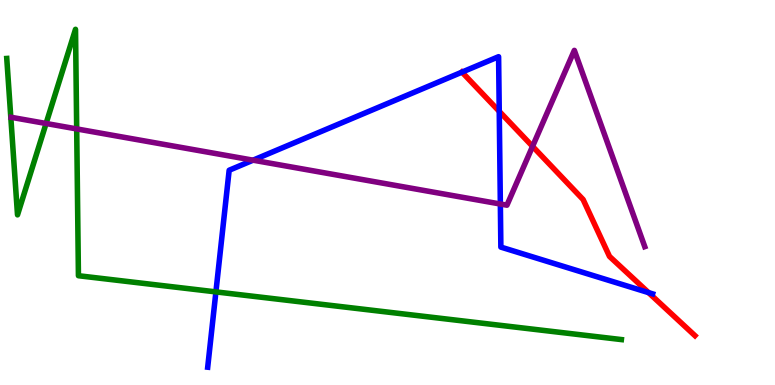[{'lines': ['blue', 'red'], 'intersections': [{'x': 5.96, 'y': 8.13}, {'x': 6.44, 'y': 7.11}, {'x': 8.37, 'y': 2.4}]}, {'lines': ['green', 'red'], 'intersections': []}, {'lines': ['purple', 'red'], 'intersections': [{'x': 6.87, 'y': 6.2}]}, {'lines': ['blue', 'green'], 'intersections': [{'x': 2.79, 'y': 2.42}]}, {'lines': ['blue', 'purple'], 'intersections': [{'x': 3.27, 'y': 5.84}, {'x': 6.46, 'y': 4.7}]}, {'lines': ['green', 'purple'], 'intersections': [{'x': 0.595, 'y': 6.79}, {'x': 0.99, 'y': 6.65}]}]